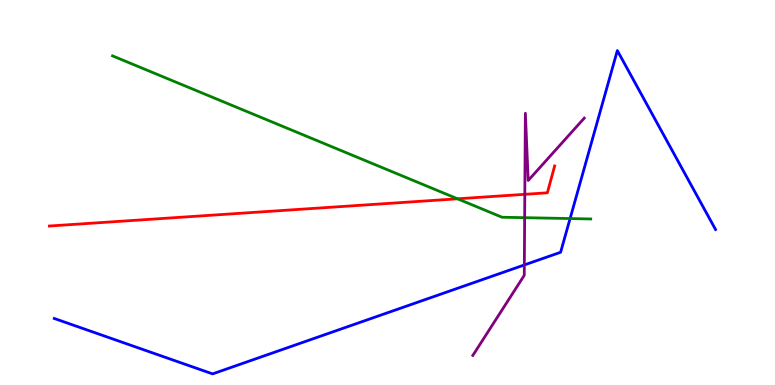[{'lines': ['blue', 'red'], 'intersections': []}, {'lines': ['green', 'red'], 'intersections': [{'x': 5.9, 'y': 4.84}]}, {'lines': ['purple', 'red'], 'intersections': [{'x': 6.77, 'y': 4.95}]}, {'lines': ['blue', 'green'], 'intersections': [{'x': 7.36, 'y': 4.32}]}, {'lines': ['blue', 'purple'], 'intersections': [{'x': 6.77, 'y': 3.12}]}, {'lines': ['green', 'purple'], 'intersections': [{'x': 6.77, 'y': 4.35}]}]